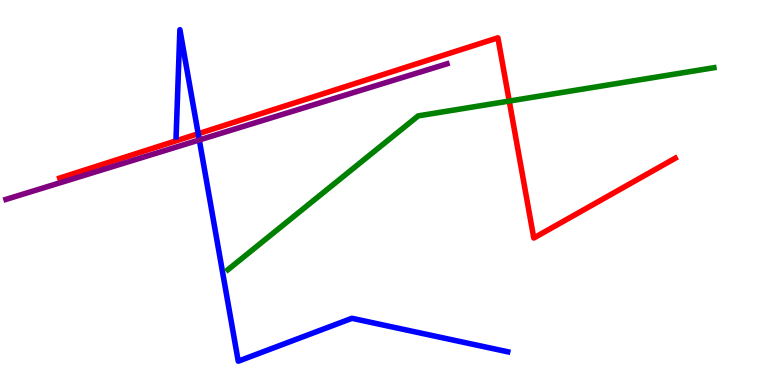[{'lines': ['blue', 'red'], 'intersections': [{'x': 2.56, 'y': 6.53}]}, {'lines': ['green', 'red'], 'intersections': [{'x': 6.57, 'y': 7.38}]}, {'lines': ['purple', 'red'], 'intersections': []}, {'lines': ['blue', 'green'], 'intersections': []}, {'lines': ['blue', 'purple'], 'intersections': [{'x': 2.57, 'y': 6.36}]}, {'lines': ['green', 'purple'], 'intersections': []}]